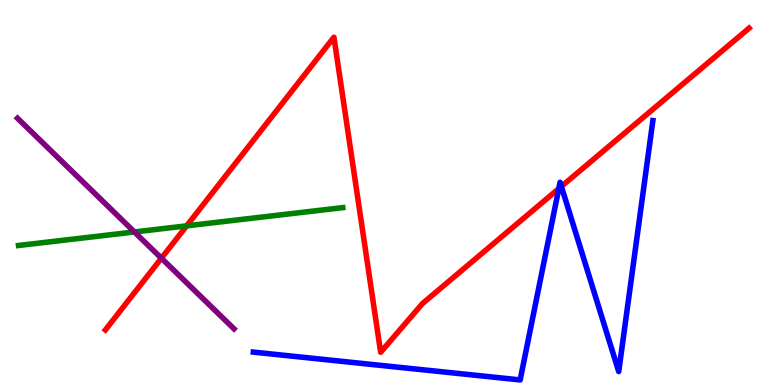[{'lines': ['blue', 'red'], 'intersections': [{'x': 7.21, 'y': 5.1}, {'x': 7.24, 'y': 5.16}]}, {'lines': ['green', 'red'], 'intersections': [{'x': 2.41, 'y': 4.13}]}, {'lines': ['purple', 'red'], 'intersections': [{'x': 2.08, 'y': 3.29}]}, {'lines': ['blue', 'green'], 'intersections': []}, {'lines': ['blue', 'purple'], 'intersections': []}, {'lines': ['green', 'purple'], 'intersections': [{'x': 1.73, 'y': 3.98}]}]